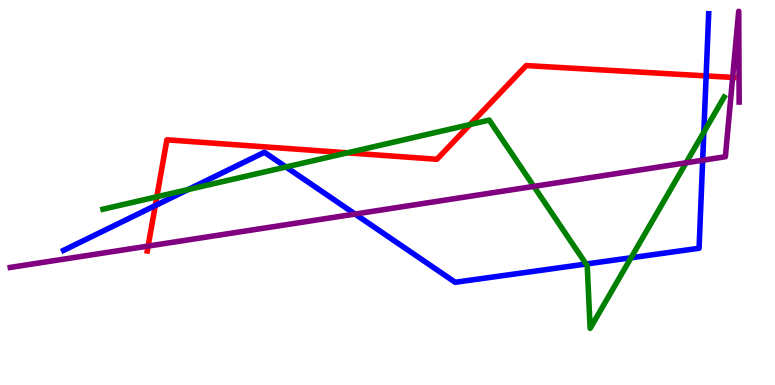[{'lines': ['blue', 'red'], 'intersections': [{'x': 2.0, 'y': 4.66}, {'x': 9.11, 'y': 8.03}]}, {'lines': ['green', 'red'], 'intersections': [{'x': 2.02, 'y': 4.89}, {'x': 4.48, 'y': 6.03}, {'x': 6.06, 'y': 6.77}]}, {'lines': ['purple', 'red'], 'intersections': [{'x': 1.91, 'y': 3.61}, {'x': 9.45, 'y': 7.99}]}, {'lines': ['blue', 'green'], 'intersections': [{'x': 2.43, 'y': 5.08}, {'x': 3.69, 'y': 5.66}, {'x': 7.56, 'y': 3.14}, {'x': 8.14, 'y': 3.31}, {'x': 9.08, 'y': 6.57}]}, {'lines': ['blue', 'purple'], 'intersections': [{'x': 4.58, 'y': 4.44}, {'x': 9.07, 'y': 5.84}]}, {'lines': ['green', 'purple'], 'intersections': [{'x': 6.89, 'y': 5.16}, {'x': 8.85, 'y': 5.77}]}]